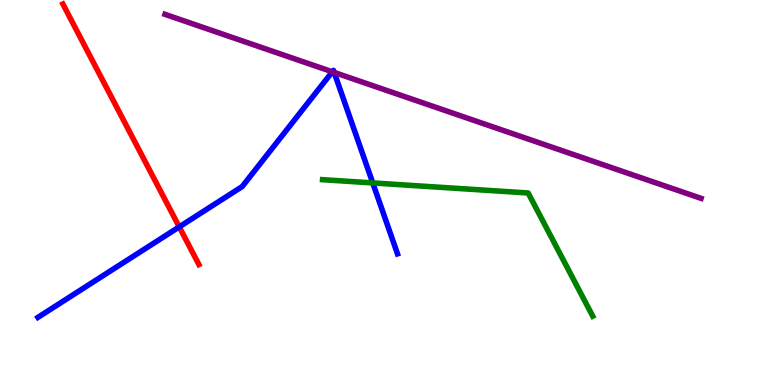[{'lines': ['blue', 'red'], 'intersections': [{'x': 2.31, 'y': 4.11}]}, {'lines': ['green', 'red'], 'intersections': []}, {'lines': ['purple', 'red'], 'intersections': []}, {'lines': ['blue', 'green'], 'intersections': [{'x': 4.81, 'y': 5.25}]}, {'lines': ['blue', 'purple'], 'intersections': [{'x': 4.29, 'y': 8.14}, {'x': 4.31, 'y': 8.12}]}, {'lines': ['green', 'purple'], 'intersections': []}]